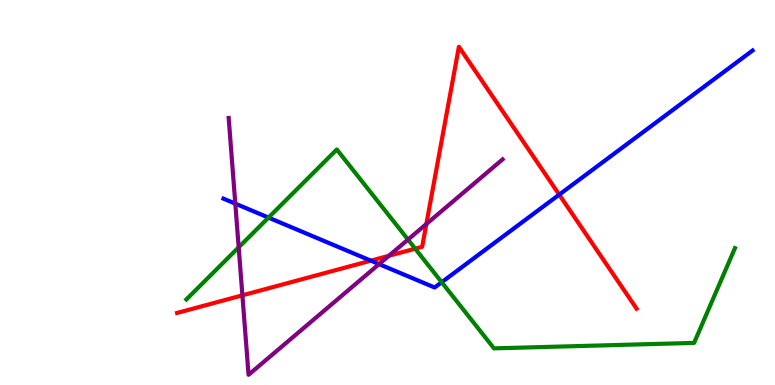[{'lines': ['blue', 'red'], 'intersections': [{'x': 4.79, 'y': 3.23}, {'x': 7.22, 'y': 4.94}]}, {'lines': ['green', 'red'], 'intersections': [{'x': 5.36, 'y': 3.54}]}, {'lines': ['purple', 'red'], 'intersections': [{'x': 3.13, 'y': 2.33}, {'x': 5.02, 'y': 3.36}, {'x': 5.5, 'y': 4.18}]}, {'lines': ['blue', 'green'], 'intersections': [{'x': 3.46, 'y': 4.35}, {'x': 5.7, 'y': 2.67}]}, {'lines': ['blue', 'purple'], 'intersections': [{'x': 3.04, 'y': 4.71}, {'x': 4.89, 'y': 3.14}]}, {'lines': ['green', 'purple'], 'intersections': [{'x': 3.08, 'y': 3.58}, {'x': 5.26, 'y': 3.78}]}]